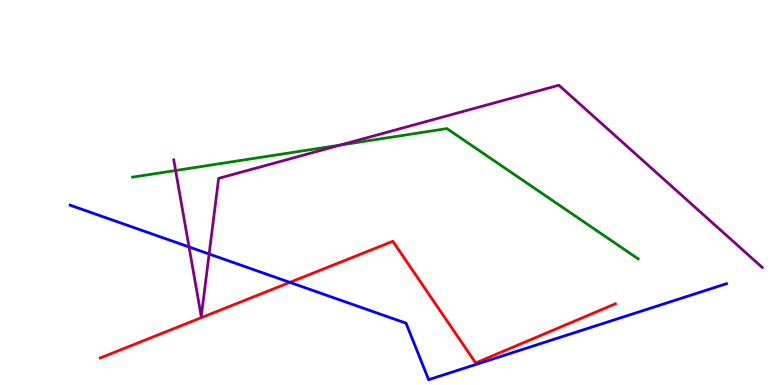[{'lines': ['blue', 'red'], 'intersections': [{'x': 3.74, 'y': 2.67}]}, {'lines': ['green', 'red'], 'intersections': []}, {'lines': ['purple', 'red'], 'intersections': []}, {'lines': ['blue', 'green'], 'intersections': []}, {'lines': ['blue', 'purple'], 'intersections': [{'x': 2.44, 'y': 3.59}, {'x': 2.7, 'y': 3.4}]}, {'lines': ['green', 'purple'], 'intersections': [{'x': 2.27, 'y': 5.57}, {'x': 4.39, 'y': 6.23}]}]